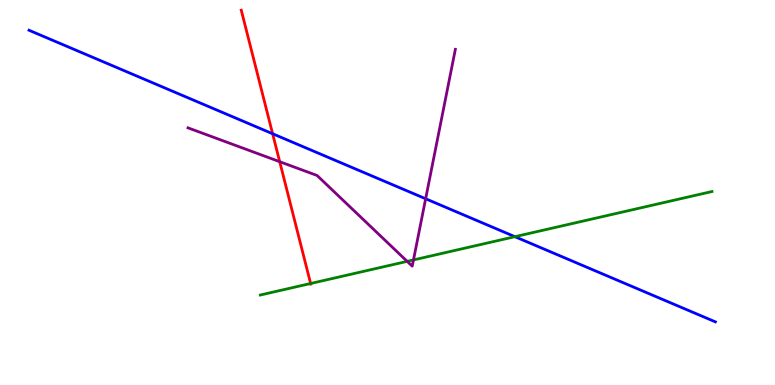[{'lines': ['blue', 'red'], 'intersections': [{'x': 3.52, 'y': 6.53}]}, {'lines': ['green', 'red'], 'intersections': [{'x': 4.01, 'y': 2.64}]}, {'lines': ['purple', 'red'], 'intersections': [{'x': 3.61, 'y': 5.8}]}, {'lines': ['blue', 'green'], 'intersections': [{'x': 6.64, 'y': 3.85}]}, {'lines': ['blue', 'purple'], 'intersections': [{'x': 5.49, 'y': 4.84}]}, {'lines': ['green', 'purple'], 'intersections': [{'x': 5.25, 'y': 3.21}, {'x': 5.34, 'y': 3.25}]}]